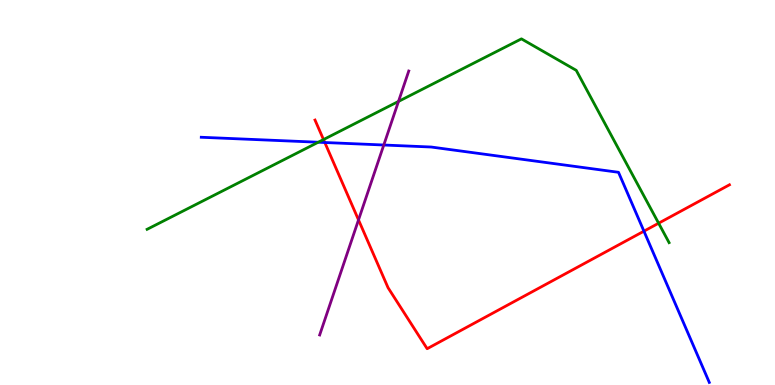[{'lines': ['blue', 'red'], 'intersections': [{'x': 4.19, 'y': 6.3}, {'x': 8.31, 'y': 4.0}]}, {'lines': ['green', 'red'], 'intersections': [{'x': 4.17, 'y': 6.38}, {'x': 8.5, 'y': 4.2}]}, {'lines': ['purple', 'red'], 'intersections': [{'x': 4.63, 'y': 4.29}]}, {'lines': ['blue', 'green'], 'intersections': [{'x': 4.11, 'y': 6.31}]}, {'lines': ['blue', 'purple'], 'intersections': [{'x': 4.95, 'y': 6.23}]}, {'lines': ['green', 'purple'], 'intersections': [{'x': 5.14, 'y': 7.37}]}]